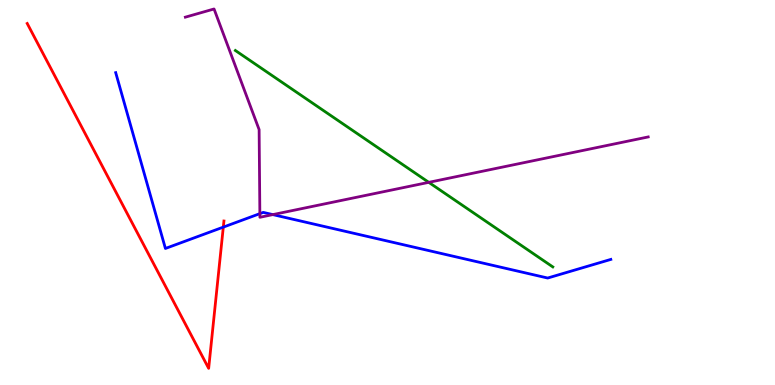[{'lines': ['blue', 'red'], 'intersections': [{'x': 2.88, 'y': 4.1}]}, {'lines': ['green', 'red'], 'intersections': []}, {'lines': ['purple', 'red'], 'intersections': []}, {'lines': ['blue', 'green'], 'intersections': []}, {'lines': ['blue', 'purple'], 'intersections': [{'x': 3.35, 'y': 4.45}, {'x': 3.52, 'y': 4.43}]}, {'lines': ['green', 'purple'], 'intersections': [{'x': 5.53, 'y': 5.26}]}]